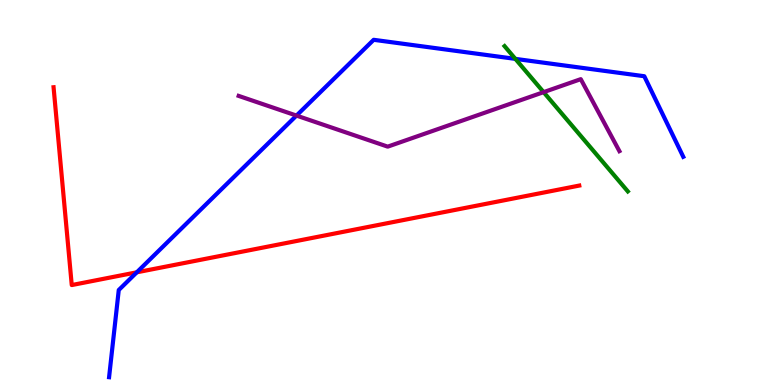[{'lines': ['blue', 'red'], 'intersections': [{'x': 1.77, 'y': 2.93}]}, {'lines': ['green', 'red'], 'intersections': []}, {'lines': ['purple', 'red'], 'intersections': []}, {'lines': ['blue', 'green'], 'intersections': [{'x': 6.65, 'y': 8.47}]}, {'lines': ['blue', 'purple'], 'intersections': [{'x': 3.83, 'y': 7.0}]}, {'lines': ['green', 'purple'], 'intersections': [{'x': 7.01, 'y': 7.61}]}]